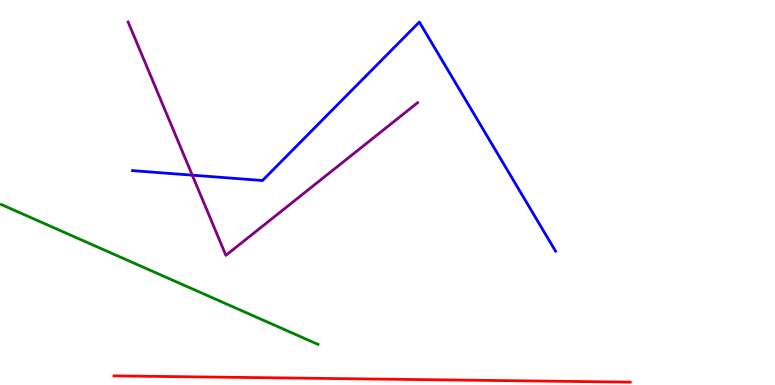[{'lines': ['blue', 'red'], 'intersections': []}, {'lines': ['green', 'red'], 'intersections': []}, {'lines': ['purple', 'red'], 'intersections': []}, {'lines': ['blue', 'green'], 'intersections': []}, {'lines': ['blue', 'purple'], 'intersections': [{'x': 2.48, 'y': 5.45}]}, {'lines': ['green', 'purple'], 'intersections': []}]